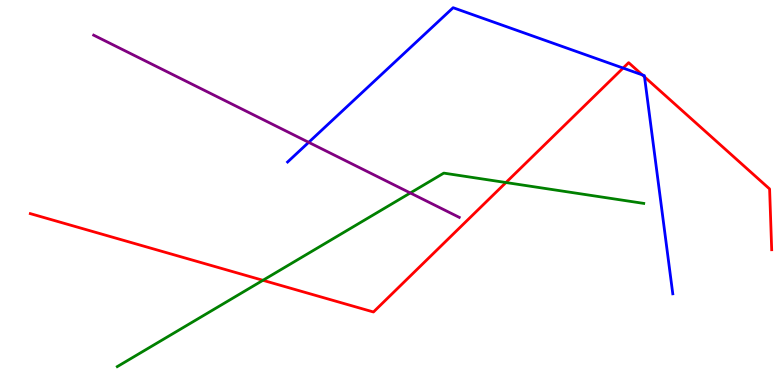[{'lines': ['blue', 'red'], 'intersections': [{'x': 8.04, 'y': 8.23}, {'x': 8.29, 'y': 8.06}, {'x': 8.32, 'y': 8.0}]}, {'lines': ['green', 'red'], 'intersections': [{'x': 3.39, 'y': 2.72}, {'x': 6.53, 'y': 5.26}]}, {'lines': ['purple', 'red'], 'intersections': []}, {'lines': ['blue', 'green'], 'intersections': []}, {'lines': ['blue', 'purple'], 'intersections': [{'x': 3.98, 'y': 6.3}]}, {'lines': ['green', 'purple'], 'intersections': [{'x': 5.29, 'y': 4.99}]}]